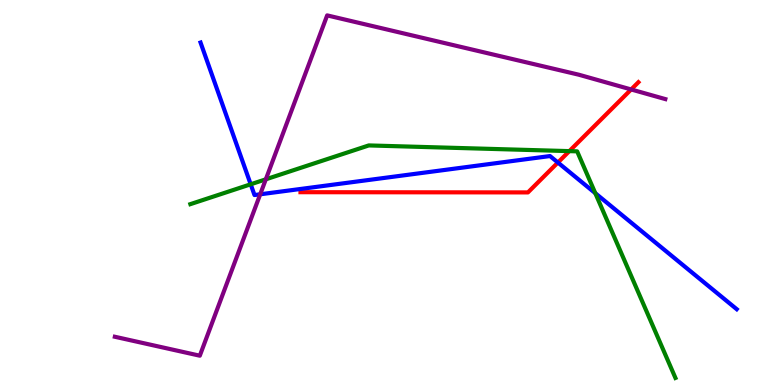[{'lines': ['blue', 'red'], 'intersections': [{'x': 7.2, 'y': 5.78}]}, {'lines': ['green', 'red'], 'intersections': [{'x': 7.35, 'y': 6.07}]}, {'lines': ['purple', 'red'], 'intersections': [{'x': 8.14, 'y': 7.68}]}, {'lines': ['blue', 'green'], 'intersections': [{'x': 3.23, 'y': 5.21}, {'x': 7.68, 'y': 4.98}]}, {'lines': ['blue', 'purple'], 'intersections': [{'x': 3.36, 'y': 4.95}]}, {'lines': ['green', 'purple'], 'intersections': [{'x': 3.43, 'y': 5.34}]}]